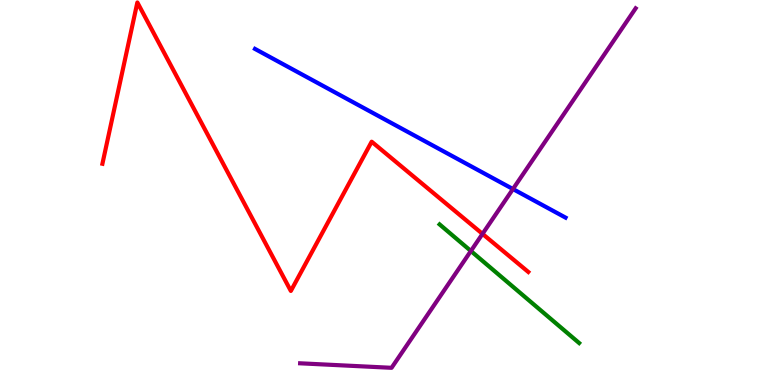[{'lines': ['blue', 'red'], 'intersections': []}, {'lines': ['green', 'red'], 'intersections': []}, {'lines': ['purple', 'red'], 'intersections': [{'x': 6.23, 'y': 3.93}]}, {'lines': ['blue', 'green'], 'intersections': []}, {'lines': ['blue', 'purple'], 'intersections': [{'x': 6.62, 'y': 5.09}]}, {'lines': ['green', 'purple'], 'intersections': [{'x': 6.08, 'y': 3.48}]}]